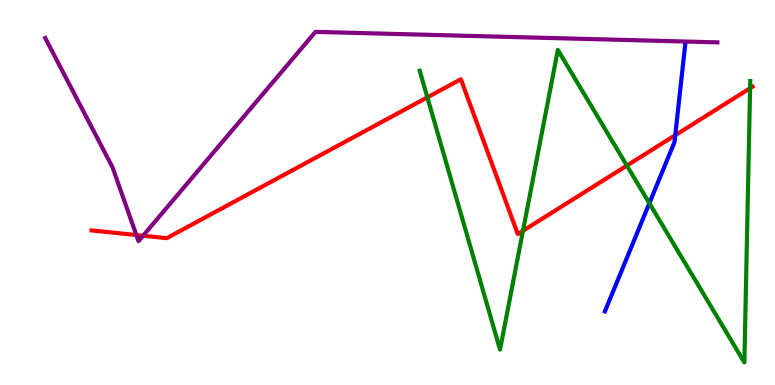[{'lines': ['blue', 'red'], 'intersections': [{'x': 8.71, 'y': 6.49}]}, {'lines': ['green', 'red'], 'intersections': [{'x': 5.51, 'y': 7.47}, {'x': 6.75, 'y': 4.01}, {'x': 8.09, 'y': 5.7}, {'x': 9.68, 'y': 7.71}]}, {'lines': ['purple', 'red'], 'intersections': [{'x': 1.76, 'y': 3.9}, {'x': 1.85, 'y': 3.88}]}, {'lines': ['blue', 'green'], 'intersections': [{'x': 8.38, 'y': 4.72}]}, {'lines': ['blue', 'purple'], 'intersections': []}, {'lines': ['green', 'purple'], 'intersections': []}]